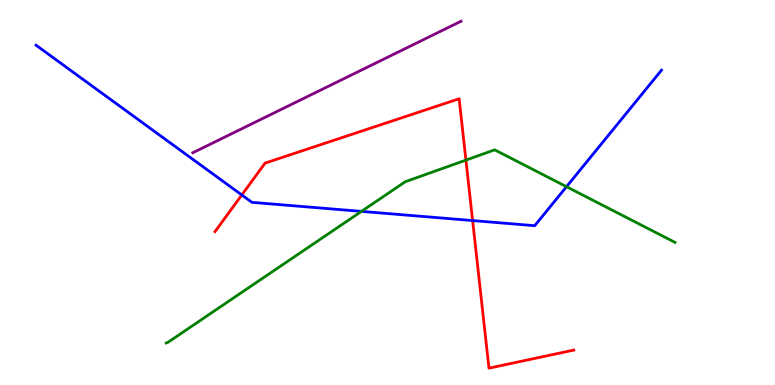[{'lines': ['blue', 'red'], 'intersections': [{'x': 3.12, 'y': 4.94}, {'x': 6.1, 'y': 4.27}]}, {'lines': ['green', 'red'], 'intersections': [{'x': 6.01, 'y': 5.84}]}, {'lines': ['purple', 'red'], 'intersections': []}, {'lines': ['blue', 'green'], 'intersections': [{'x': 4.66, 'y': 4.51}, {'x': 7.31, 'y': 5.15}]}, {'lines': ['blue', 'purple'], 'intersections': []}, {'lines': ['green', 'purple'], 'intersections': []}]